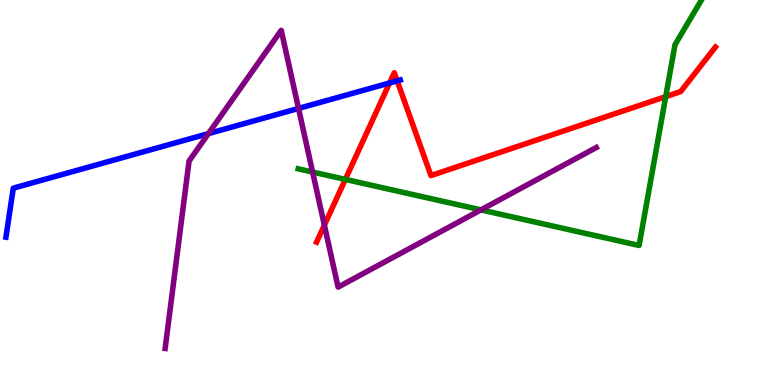[{'lines': ['blue', 'red'], 'intersections': [{'x': 5.03, 'y': 7.85}, {'x': 5.12, 'y': 7.9}]}, {'lines': ['green', 'red'], 'intersections': [{'x': 4.46, 'y': 5.34}, {'x': 8.59, 'y': 7.49}]}, {'lines': ['purple', 'red'], 'intersections': [{'x': 4.19, 'y': 4.15}]}, {'lines': ['blue', 'green'], 'intersections': []}, {'lines': ['blue', 'purple'], 'intersections': [{'x': 2.69, 'y': 6.53}, {'x': 3.85, 'y': 7.18}]}, {'lines': ['green', 'purple'], 'intersections': [{'x': 4.03, 'y': 5.53}, {'x': 6.21, 'y': 4.55}]}]